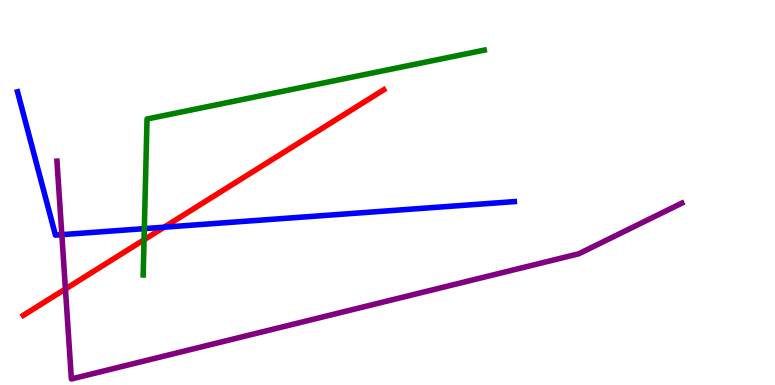[{'lines': ['blue', 'red'], 'intersections': [{'x': 2.12, 'y': 4.1}]}, {'lines': ['green', 'red'], 'intersections': [{'x': 1.86, 'y': 3.77}]}, {'lines': ['purple', 'red'], 'intersections': [{'x': 0.844, 'y': 2.49}]}, {'lines': ['blue', 'green'], 'intersections': [{'x': 1.86, 'y': 4.06}]}, {'lines': ['blue', 'purple'], 'intersections': [{'x': 0.798, 'y': 3.91}]}, {'lines': ['green', 'purple'], 'intersections': []}]